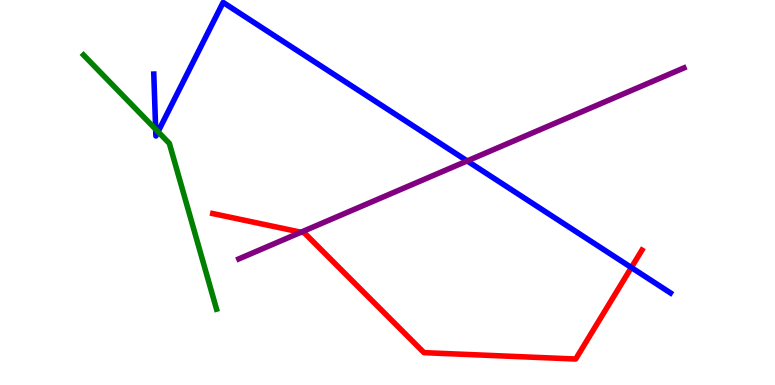[{'lines': ['blue', 'red'], 'intersections': [{'x': 8.15, 'y': 3.05}]}, {'lines': ['green', 'red'], 'intersections': []}, {'lines': ['purple', 'red'], 'intersections': [{'x': 3.88, 'y': 3.97}]}, {'lines': ['blue', 'green'], 'intersections': [{'x': 2.01, 'y': 6.64}, {'x': 2.04, 'y': 6.58}]}, {'lines': ['blue', 'purple'], 'intersections': [{'x': 6.03, 'y': 5.82}]}, {'lines': ['green', 'purple'], 'intersections': []}]